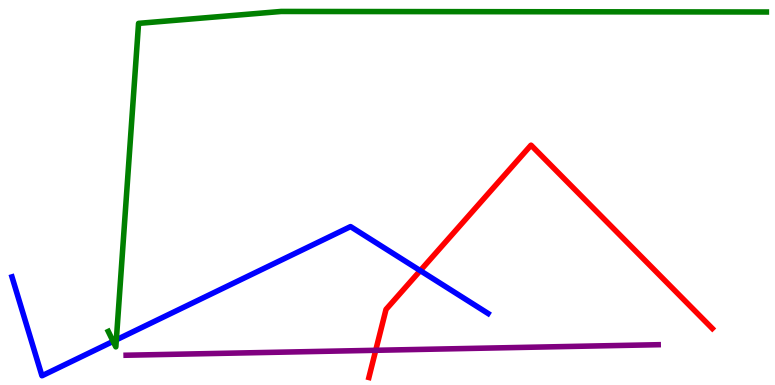[{'lines': ['blue', 'red'], 'intersections': [{'x': 5.42, 'y': 2.97}]}, {'lines': ['green', 'red'], 'intersections': []}, {'lines': ['purple', 'red'], 'intersections': [{'x': 4.85, 'y': 0.901}]}, {'lines': ['blue', 'green'], 'intersections': [{'x': 1.46, 'y': 1.13}, {'x': 1.5, 'y': 1.17}]}, {'lines': ['blue', 'purple'], 'intersections': []}, {'lines': ['green', 'purple'], 'intersections': []}]